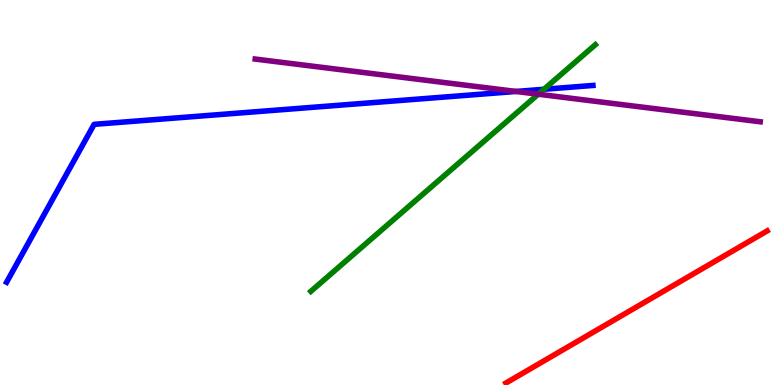[{'lines': ['blue', 'red'], 'intersections': []}, {'lines': ['green', 'red'], 'intersections': []}, {'lines': ['purple', 'red'], 'intersections': []}, {'lines': ['blue', 'green'], 'intersections': [{'x': 7.02, 'y': 7.68}]}, {'lines': ['blue', 'purple'], 'intersections': [{'x': 6.66, 'y': 7.62}]}, {'lines': ['green', 'purple'], 'intersections': [{'x': 6.95, 'y': 7.55}]}]